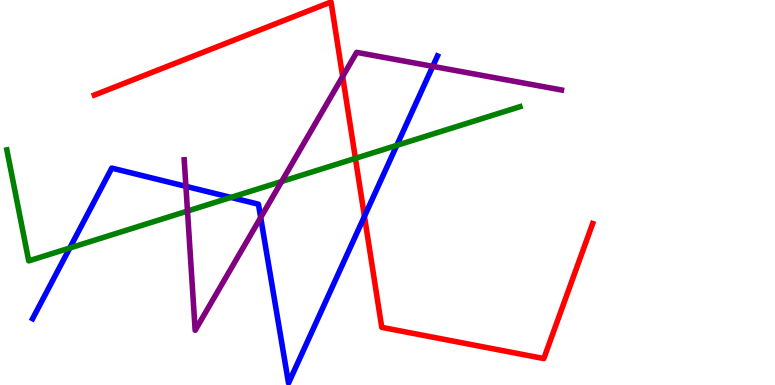[{'lines': ['blue', 'red'], 'intersections': [{'x': 4.7, 'y': 4.38}]}, {'lines': ['green', 'red'], 'intersections': [{'x': 4.59, 'y': 5.89}]}, {'lines': ['purple', 'red'], 'intersections': [{'x': 4.42, 'y': 8.01}]}, {'lines': ['blue', 'green'], 'intersections': [{'x': 0.9, 'y': 3.56}, {'x': 2.98, 'y': 4.87}, {'x': 5.12, 'y': 6.22}]}, {'lines': ['blue', 'purple'], 'intersections': [{'x': 2.4, 'y': 5.16}, {'x': 3.36, 'y': 4.35}, {'x': 5.58, 'y': 8.28}]}, {'lines': ['green', 'purple'], 'intersections': [{'x': 2.42, 'y': 4.52}, {'x': 3.63, 'y': 5.29}]}]